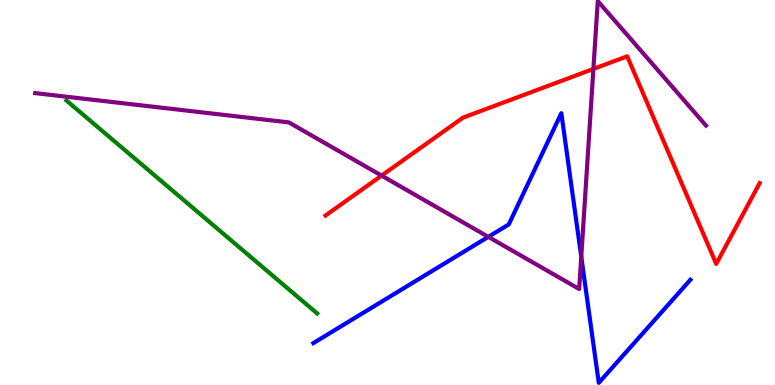[{'lines': ['blue', 'red'], 'intersections': []}, {'lines': ['green', 'red'], 'intersections': []}, {'lines': ['purple', 'red'], 'intersections': [{'x': 4.92, 'y': 5.44}, {'x': 7.66, 'y': 8.21}]}, {'lines': ['blue', 'green'], 'intersections': []}, {'lines': ['blue', 'purple'], 'intersections': [{'x': 6.3, 'y': 3.85}, {'x': 7.5, 'y': 3.33}]}, {'lines': ['green', 'purple'], 'intersections': []}]